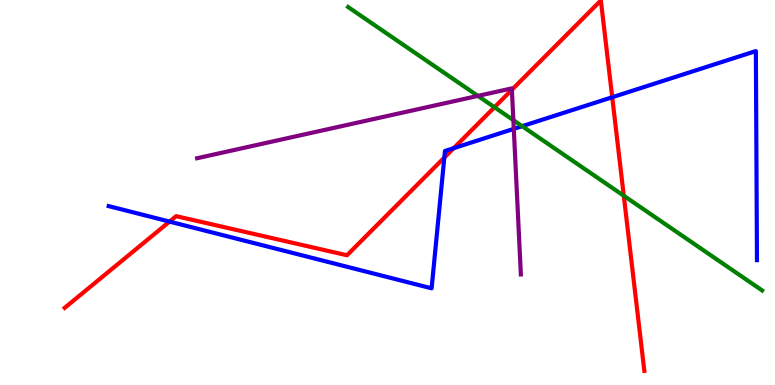[{'lines': ['blue', 'red'], 'intersections': [{'x': 2.19, 'y': 4.24}, {'x': 5.73, 'y': 5.91}, {'x': 5.85, 'y': 6.15}, {'x': 7.9, 'y': 7.47}]}, {'lines': ['green', 'red'], 'intersections': [{'x': 6.38, 'y': 7.21}, {'x': 8.05, 'y': 4.92}]}, {'lines': ['purple', 'red'], 'intersections': [{'x': 6.61, 'y': 7.67}]}, {'lines': ['blue', 'green'], 'intersections': [{'x': 6.74, 'y': 6.72}]}, {'lines': ['blue', 'purple'], 'intersections': [{'x': 6.63, 'y': 6.65}]}, {'lines': ['green', 'purple'], 'intersections': [{'x': 6.17, 'y': 7.51}, {'x': 6.62, 'y': 6.88}]}]